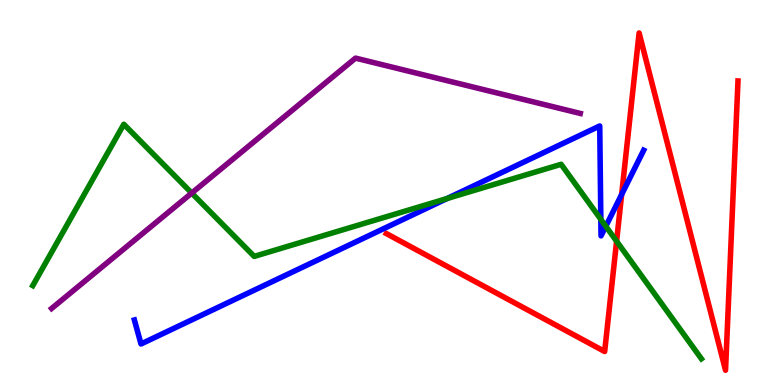[{'lines': ['blue', 'red'], 'intersections': [{'x': 8.02, 'y': 4.95}]}, {'lines': ['green', 'red'], 'intersections': [{'x': 7.96, 'y': 3.73}]}, {'lines': ['purple', 'red'], 'intersections': []}, {'lines': ['blue', 'green'], 'intersections': [{'x': 5.77, 'y': 4.84}, {'x': 7.75, 'y': 4.3}, {'x': 7.82, 'y': 4.12}]}, {'lines': ['blue', 'purple'], 'intersections': []}, {'lines': ['green', 'purple'], 'intersections': [{'x': 2.47, 'y': 4.99}]}]